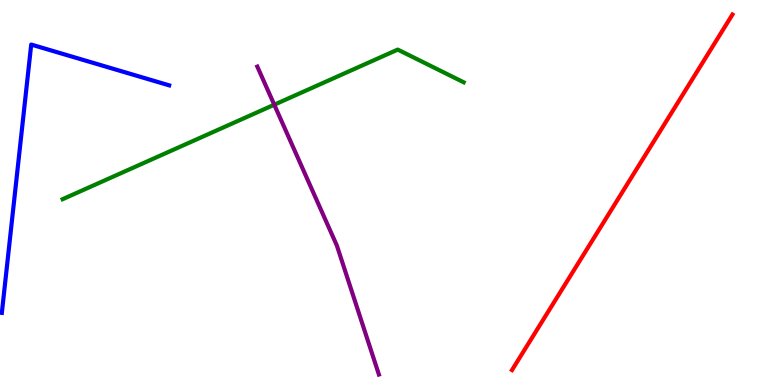[{'lines': ['blue', 'red'], 'intersections': []}, {'lines': ['green', 'red'], 'intersections': []}, {'lines': ['purple', 'red'], 'intersections': []}, {'lines': ['blue', 'green'], 'intersections': []}, {'lines': ['blue', 'purple'], 'intersections': []}, {'lines': ['green', 'purple'], 'intersections': [{'x': 3.54, 'y': 7.28}]}]